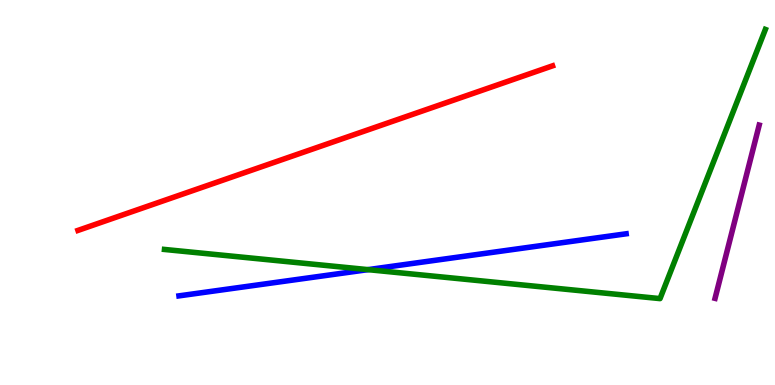[{'lines': ['blue', 'red'], 'intersections': []}, {'lines': ['green', 'red'], 'intersections': []}, {'lines': ['purple', 'red'], 'intersections': []}, {'lines': ['blue', 'green'], 'intersections': [{'x': 4.75, 'y': 3.0}]}, {'lines': ['blue', 'purple'], 'intersections': []}, {'lines': ['green', 'purple'], 'intersections': []}]